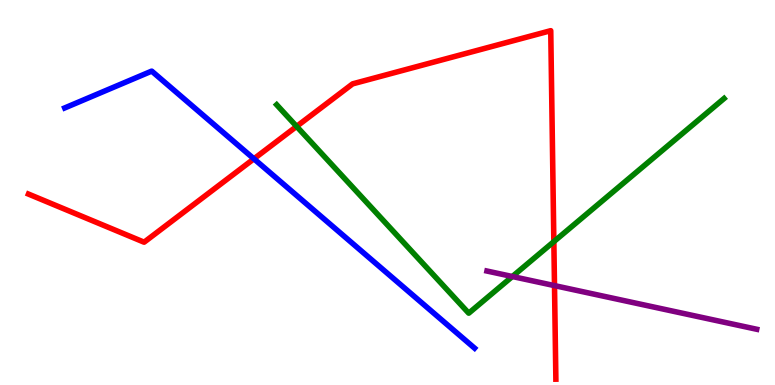[{'lines': ['blue', 'red'], 'intersections': [{'x': 3.28, 'y': 5.87}]}, {'lines': ['green', 'red'], 'intersections': [{'x': 3.83, 'y': 6.72}, {'x': 7.15, 'y': 3.72}]}, {'lines': ['purple', 'red'], 'intersections': [{'x': 7.15, 'y': 2.58}]}, {'lines': ['blue', 'green'], 'intersections': []}, {'lines': ['blue', 'purple'], 'intersections': []}, {'lines': ['green', 'purple'], 'intersections': [{'x': 6.61, 'y': 2.82}]}]